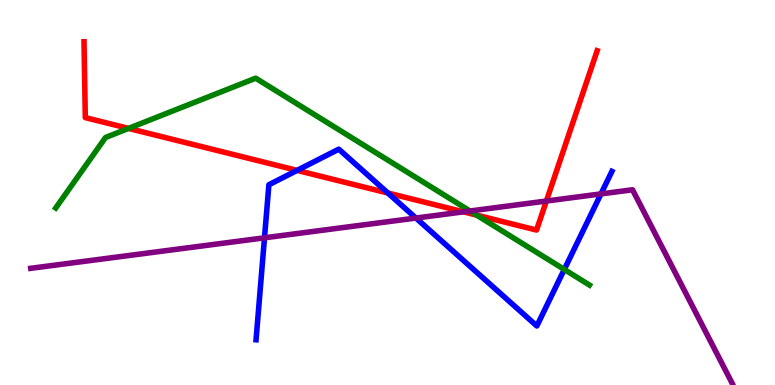[{'lines': ['blue', 'red'], 'intersections': [{'x': 3.83, 'y': 5.57}, {'x': 5.01, 'y': 4.99}]}, {'lines': ['green', 'red'], 'intersections': [{'x': 1.66, 'y': 6.66}, {'x': 6.15, 'y': 4.41}]}, {'lines': ['purple', 'red'], 'intersections': [{'x': 5.98, 'y': 4.5}, {'x': 7.05, 'y': 4.78}]}, {'lines': ['blue', 'green'], 'intersections': [{'x': 7.28, 'y': 3.0}]}, {'lines': ['blue', 'purple'], 'intersections': [{'x': 3.41, 'y': 3.82}, {'x': 5.37, 'y': 4.34}, {'x': 7.75, 'y': 4.96}]}, {'lines': ['green', 'purple'], 'intersections': [{'x': 6.06, 'y': 4.52}]}]